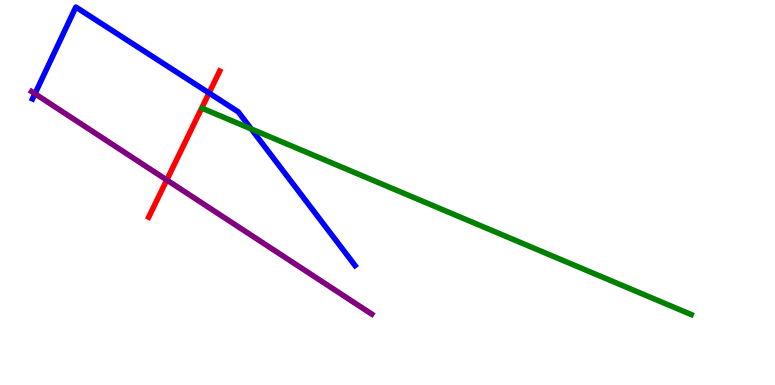[{'lines': ['blue', 'red'], 'intersections': [{'x': 2.7, 'y': 7.58}]}, {'lines': ['green', 'red'], 'intersections': []}, {'lines': ['purple', 'red'], 'intersections': [{'x': 2.15, 'y': 5.33}]}, {'lines': ['blue', 'green'], 'intersections': [{'x': 3.24, 'y': 6.65}]}, {'lines': ['blue', 'purple'], 'intersections': [{'x': 0.451, 'y': 7.56}]}, {'lines': ['green', 'purple'], 'intersections': []}]